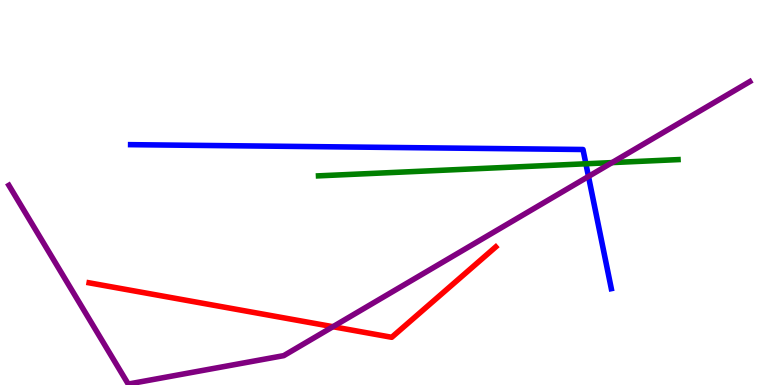[{'lines': ['blue', 'red'], 'intersections': []}, {'lines': ['green', 'red'], 'intersections': []}, {'lines': ['purple', 'red'], 'intersections': [{'x': 4.3, 'y': 1.51}]}, {'lines': ['blue', 'green'], 'intersections': [{'x': 7.56, 'y': 5.75}]}, {'lines': ['blue', 'purple'], 'intersections': [{'x': 7.59, 'y': 5.42}]}, {'lines': ['green', 'purple'], 'intersections': [{'x': 7.9, 'y': 5.78}]}]